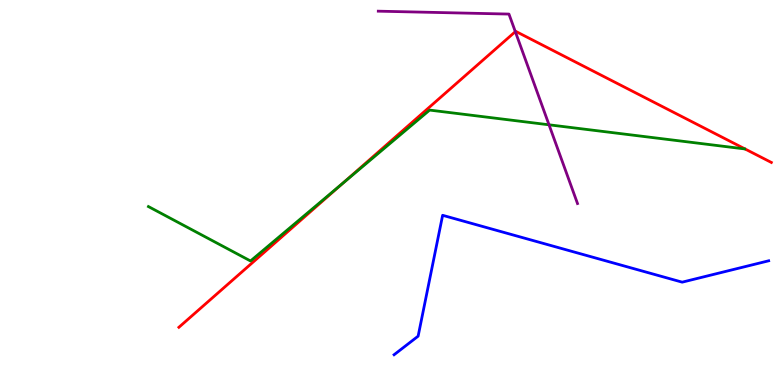[{'lines': ['blue', 'red'], 'intersections': []}, {'lines': ['green', 'red'], 'intersections': [{'x': 4.43, 'y': 5.25}]}, {'lines': ['purple', 'red'], 'intersections': [{'x': 6.65, 'y': 9.18}]}, {'lines': ['blue', 'green'], 'intersections': []}, {'lines': ['blue', 'purple'], 'intersections': []}, {'lines': ['green', 'purple'], 'intersections': [{'x': 7.08, 'y': 6.76}]}]